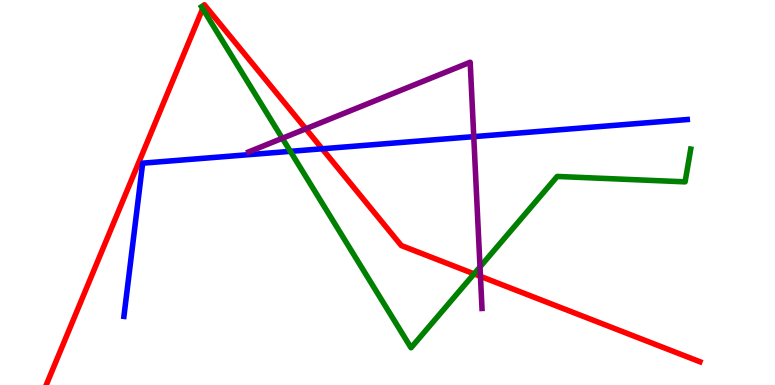[{'lines': ['blue', 'red'], 'intersections': [{'x': 4.16, 'y': 6.14}]}, {'lines': ['green', 'red'], 'intersections': [{'x': 2.62, 'y': 9.77}, {'x': 6.12, 'y': 2.89}]}, {'lines': ['purple', 'red'], 'intersections': [{'x': 3.95, 'y': 6.65}, {'x': 6.2, 'y': 2.82}]}, {'lines': ['blue', 'green'], 'intersections': [{'x': 3.75, 'y': 6.07}]}, {'lines': ['blue', 'purple'], 'intersections': [{'x': 6.11, 'y': 6.45}]}, {'lines': ['green', 'purple'], 'intersections': [{'x': 3.64, 'y': 6.41}, {'x': 6.19, 'y': 3.07}]}]